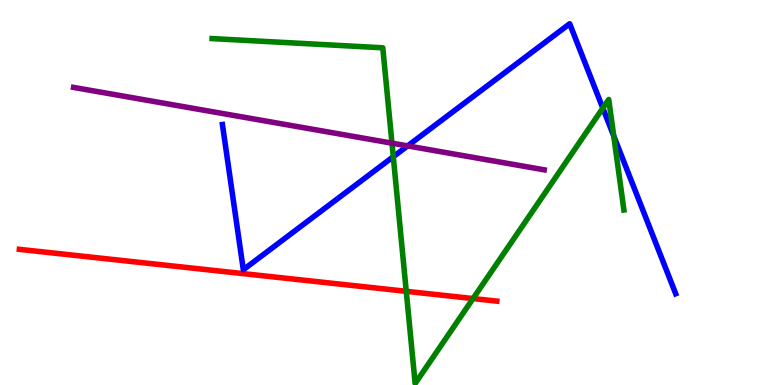[{'lines': ['blue', 'red'], 'intersections': []}, {'lines': ['green', 'red'], 'intersections': [{'x': 5.24, 'y': 2.43}, {'x': 6.1, 'y': 2.25}]}, {'lines': ['purple', 'red'], 'intersections': []}, {'lines': ['blue', 'green'], 'intersections': [{'x': 5.07, 'y': 5.93}, {'x': 7.78, 'y': 7.19}, {'x': 7.92, 'y': 6.47}]}, {'lines': ['blue', 'purple'], 'intersections': [{'x': 5.26, 'y': 6.21}]}, {'lines': ['green', 'purple'], 'intersections': [{'x': 5.06, 'y': 6.28}]}]